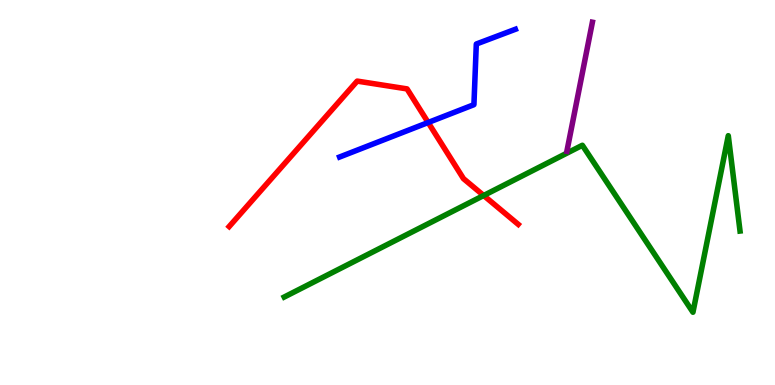[{'lines': ['blue', 'red'], 'intersections': [{'x': 5.52, 'y': 6.82}]}, {'lines': ['green', 'red'], 'intersections': [{'x': 6.24, 'y': 4.92}]}, {'lines': ['purple', 'red'], 'intersections': []}, {'lines': ['blue', 'green'], 'intersections': []}, {'lines': ['blue', 'purple'], 'intersections': []}, {'lines': ['green', 'purple'], 'intersections': []}]